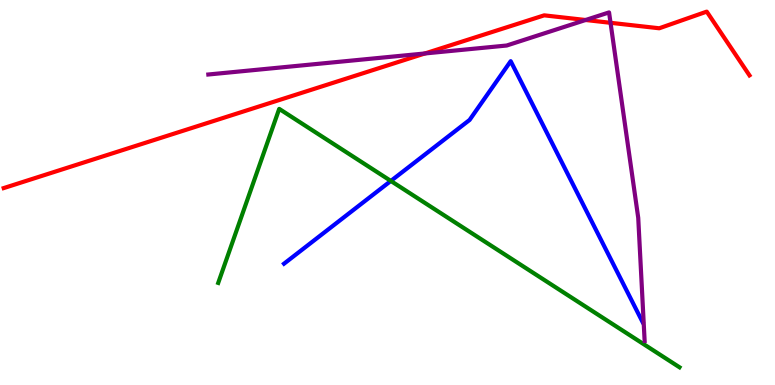[{'lines': ['blue', 'red'], 'intersections': []}, {'lines': ['green', 'red'], 'intersections': []}, {'lines': ['purple', 'red'], 'intersections': [{'x': 5.48, 'y': 8.61}, {'x': 7.56, 'y': 9.48}, {'x': 7.88, 'y': 9.41}]}, {'lines': ['blue', 'green'], 'intersections': [{'x': 5.04, 'y': 5.3}]}, {'lines': ['blue', 'purple'], 'intersections': []}, {'lines': ['green', 'purple'], 'intersections': []}]